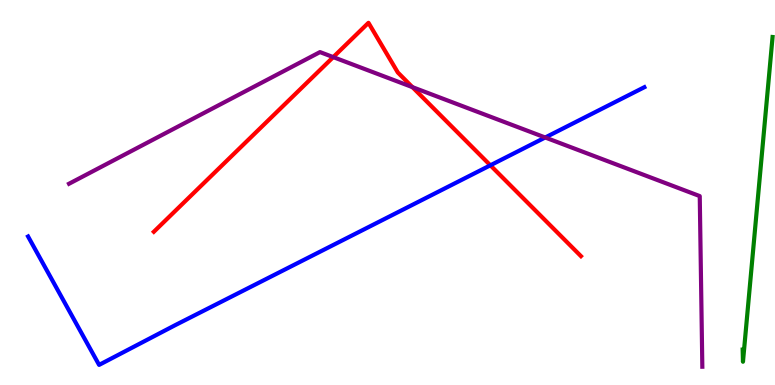[{'lines': ['blue', 'red'], 'intersections': [{'x': 6.33, 'y': 5.71}]}, {'lines': ['green', 'red'], 'intersections': []}, {'lines': ['purple', 'red'], 'intersections': [{'x': 4.3, 'y': 8.52}, {'x': 5.32, 'y': 7.74}]}, {'lines': ['blue', 'green'], 'intersections': []}, {'lines': ['blue', 'purple'], 'intersections': [{'x': 7.03, 'y': 6.43}]}, {'lines': ['green', 'purple'], 'intersections': []}]